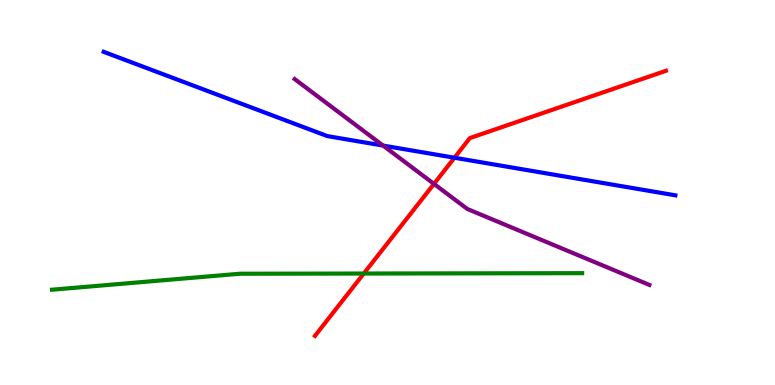[{'lines': ['blue', 'red'], 'intersections': [{'x': 5.86, 'y': 5.9}]}, {'lines': ['green', 'red'], 'intersections': [{'x': 4.69, 'y': 2.9}]}, {'lines': ['purple', 'red'], 'intersections': [{'x': 5.6, 'y': 5.22}]}, {'lines': ['blue', 'green'], 'intersections': []}, {'lines': ['blue', 'purple'], 'intersections': [{'x': 4.94, 'y': 6.22}]}, {'lines': ['green', 'purple'], 'intersections': []}]